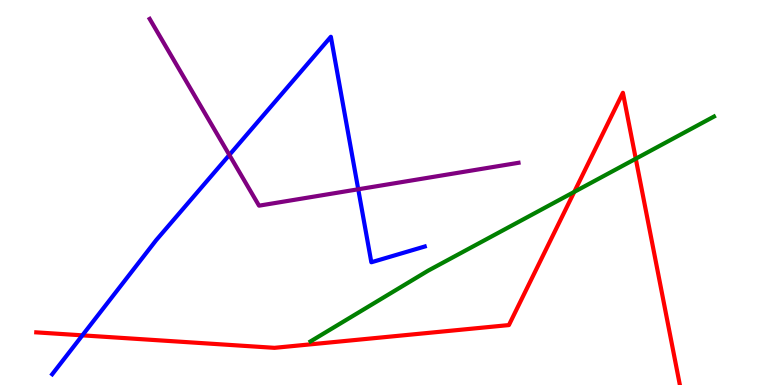[{'lines': ['blue', 'red'], 'intersections': [{'x': 1.06, 'y': 1.29}]}, {'lines': ['green', 'red'], 'intersections': [{'x': 7.41, 'y': 5.02}, {'x': 8.2, 'y': 5.88}]}, {'lines': ['purple', 'red'], 'intersections': []}, {'lines': ['blue', 'green'], 'intersections': []}, {'lines': ['blue', 'purple'], 'intersections': [{'x': 2.96, 'y': 5.98}, {'x': 4.62, 'y': 5.08}]}, {'lines': ['green', 'purple'], 'intersections': []}]